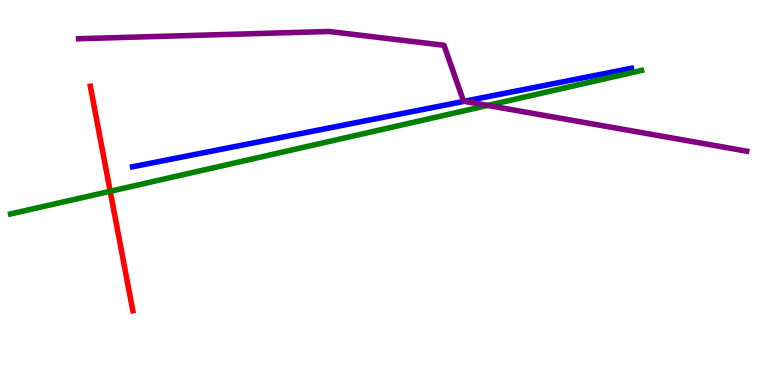[{'lines': ['blue', 'red'], 'intersections': []}, {'lines': ['green', 'red'], 'intersections': [{'x': 1.42, 'y': 5.03}]}, {'lines': ['purple', 'red'], 'intersections': []}, {'lines': ['blue', 'green'], 'intersections': []}, {'lines': ['blue', 'purple'], 'intersections': [{'x': 5.99, 'y': 7.37}]}, {'lines': ['green', 'purple'], 'intersections': [{'x': 6.29, 'y': 7.26}]}]